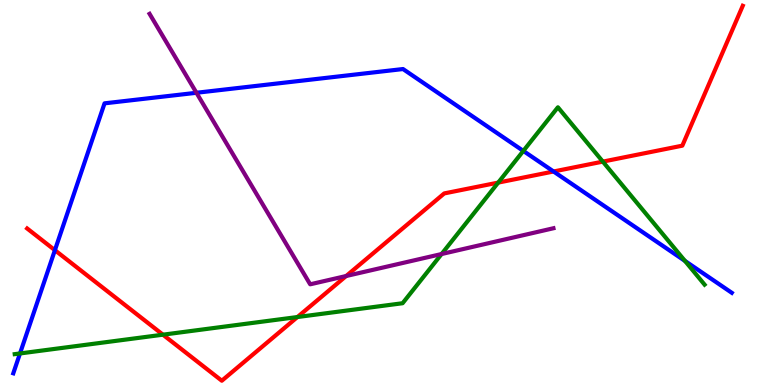[{'lines': ['blue', 'red'], 'intersections': [{'x': 0.708, 'y': 3.5}, {'x': 7.14, 'y': 5.55}]}, {'lines': ['green', 'red'], 'intersections': [{'x': 2.1, 'y': 1.31}, {'x': 3.84, 'y': 1.77}, {'x': 6.43, 'y': 5.26}, {'x': 7.78, 'y': 5.8}]}, {'lines': ['purple', 'red'], 'intersections': [{'x': 4.47, 'y': 2.83}]}, {'lines': ['blue', 'green'], 'intersections': [{'x': 0.258, 'y': 0.819}, {'x': 6.75, 'y': 6.08}, {'x': 8.84, 'y': 3.22}]}, {'lines': ['blue', 'purple'], 'intersections': [{'x': 2.53, 'y': 7.59}]}, {'lines': ['green', 'purple'], 'intersections': [{'x': 5.7, 'y': 3.4}]}]